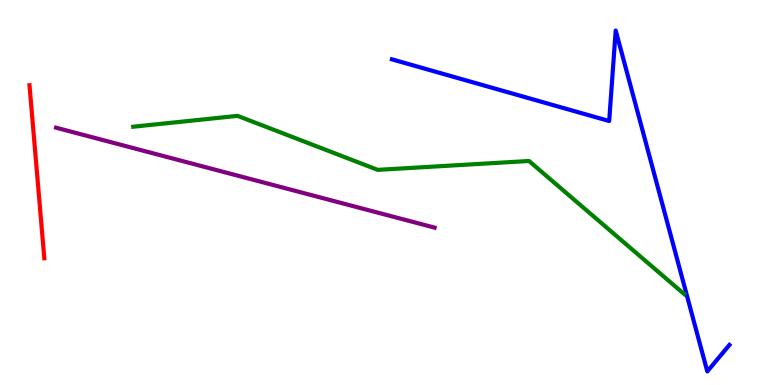[{'lines': ['blue', 'red'], 'intersections': []}, {'lines': ['green', 'red'], 'intersections': []}, {'lines': ['purple', 'red'], 'intersections': []}, {'lines': ['blue', 'green'], 'intersections': []}, {'lines': ['blue', 'purple'], 'intersections': []}, {'lines': ['green', 'purple'], 'intersections': []}]